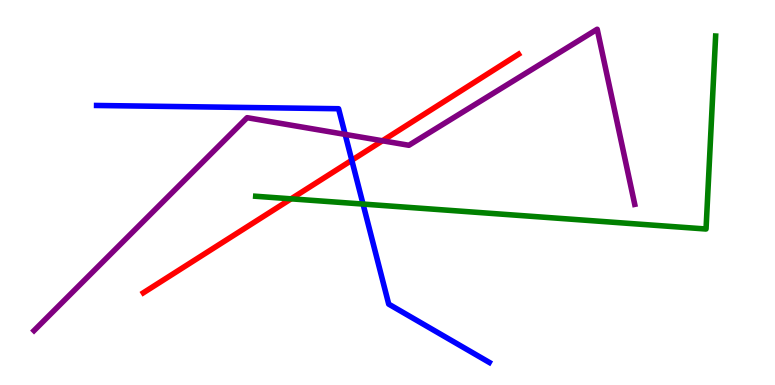[{'lines': ['blue', 'red'], 'intersections': [{'x': 4.54, 'y': 5.84}]}, {'lines': ['green', 'red'], 'intersections': [{'x': 3.76, 'y': 4.84}]}, {'lines': ['purple', 'red'], 'intersections': [{'x': 4.93, 'y': 6.34}]}, {'lines': ['blue', 'green'], 'intersections': [{'x': 4.68, 'y': 4.7}]}, {'lines': ['blue', 'purple'], 'intersections': [{'x': 4.45, 'y': 6.51}]}, {'lines': ['green', 'purple'], 'intersections': []}]